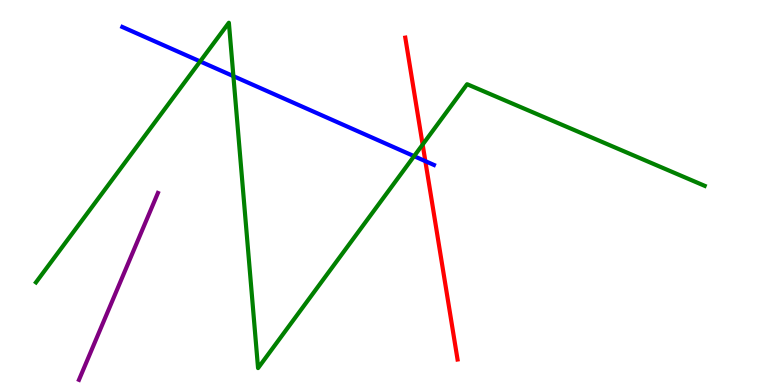[{'lines': ['blue', 'red'], 'intersections': [{'x': 5.49, 'y': 5.81}]}, {'lines': ['green', 'red'], 'intersections': [{'x': 5.45, 'y': 6.25}]}, {'lines': ['purple', 'red'], 'intersections': []}, {'lines': ['blue', 'green'], 'intersections': [{'x': 2.58, 'y': 8.4}, {'x': 3.01, 'y': 8.02}, {'x': 5.34, 'y': 5.94}]}, {'lines': ['blue', 'purple'], 'intersections': []}, {'lines': ['green', 'purple'], 'intersections': []}]